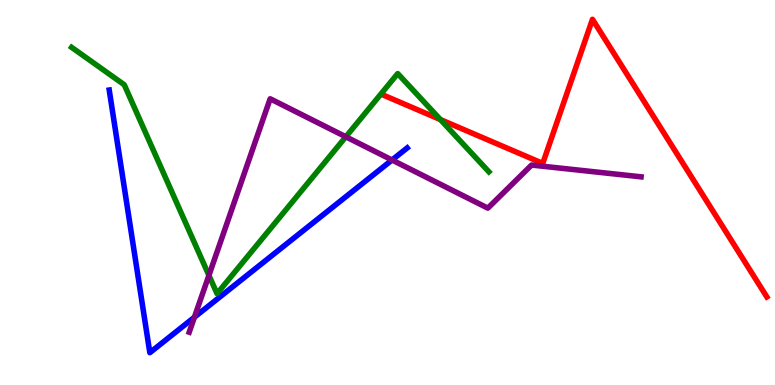[{'lines': ['blue', 'red'], 'intersections': []}, {'lines': ['green', 'red'], 'intersections': [{'x': 5.68, 'y': 6.89}]}, {'lines': ['purple', 'red'], 'intersections': []}, {'lines': ['blue', 'green'], 'intersections': []}, {'lines': ['blue', 'purple'], 'intersections': [{'x': 2.51, 'y': 1.76}, {'x': 5.06, 'y': 5.84}]}, {'lines': ['green', 'purple'], 'intersections': [{'x': 2.7, 'y': 2.85}, {'x': 4.46, 'y': 6.45}]}]